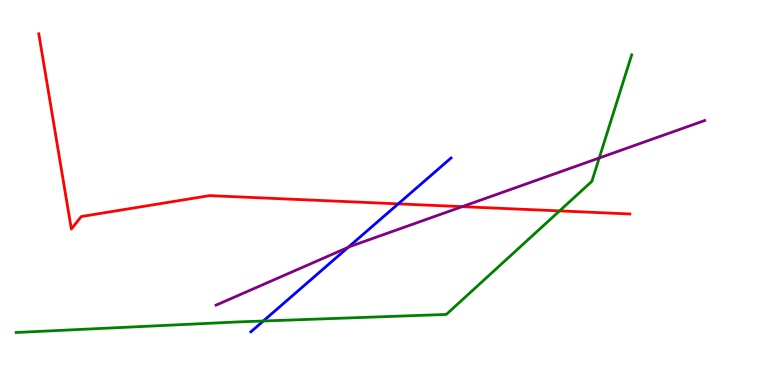[{'lines': ['blue', 'red'], 'intersections': [{'x': 5.14, 'y': 4.7}]}, {'lines': ['green', 'red'], 'intersections': [{'x': 7.22, 'y': 4.52}]}, {'lines': ['purple', 'red'], 'intersections': [{'x': 5.96, 'y': 4.63}]}, {'lines': ['blue', 'green'], 'intersections': [{'x': 3.4, 'y': 1.66}]}, {'lines': ['blue', 'purple'], 'intersections': [{'x': 4.49, 'y': 3.57}]}, {'lines': ['green', 'purple'], 'intersections': [{'x': 7.73, 'y': 5.9}]}]